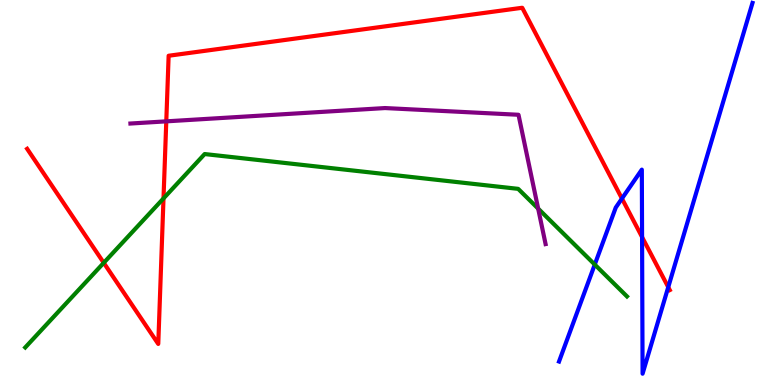[{'lines': ['blue', 'red'], 'intersections': [{'x': 8.03, 'y': 4.84}, {'x': 8.28, 'y': 3.84}, {'x': 8.62, 'y': 2.54}]}, {'lines': ['green', 'red'], 'intersections': [{'x': 1.34, 'y': 3.17}, {'x': 2.11, 'y': 4.85}]}, {'lines': ['purple', 'red'], 'intersections': [{'x': 2.15, 'y': 6.85}]}, {'lines': ['blue', 'green'], 'intersections': [{'x': 7.67, 'y': 3.13}]}, {'lines': ['blue', 'purple'], 'intersections': []}, {'lines': ['green', 'purple'], 'intersections': [{'x': 6.94, 'y': 4.58}]}]